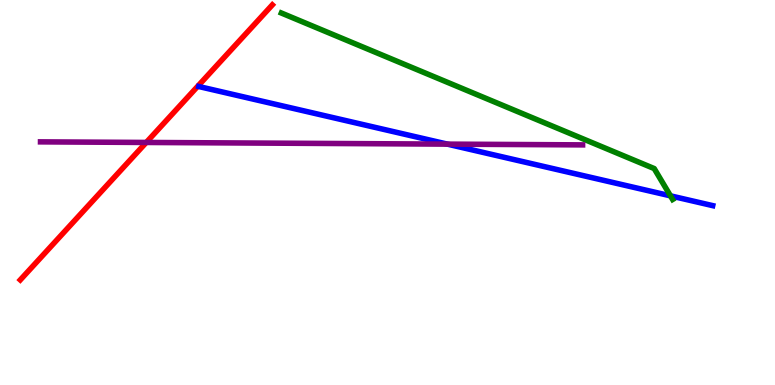[{'lines': ['blue', 'red'], 'intersections': []}, {'lines': ['green', 'red'], 'intersections': []}, {'lines': ['purple', 'red'], 'intersections': [{'x': 1.89, 'y': 6.3}]}, {'lines': ['blue', 'green'], 'intersections': [{'x': 8.65, 'y': 4.91}]}, {'lines': ['blue', 'purple'], 'intersections': [{'x': 5.77, 'y': 6.26}]}, {'lines': ['green', 'purple'], 'intersections': []}]